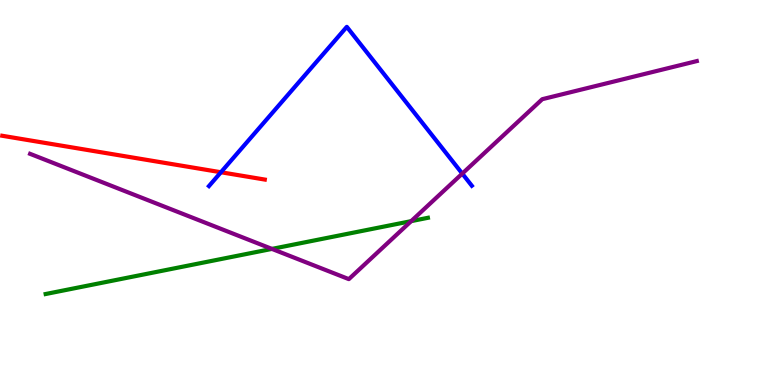[{'lines': ['blue', 'red'], 'intersections': [{'x': 2.85, 'y': 5.53}]}, {'lines': ['green', 'red'], 'intersections': []}, {'lines': ['purple', 'red'], 'intersections': []}, {'lines': ['blue', 'green'], 'intersections': []}, {'lines': ['blue', 'purple'], 'intersections': [{'x': 5.96, 'y': 5.49}]}, {'lines': ['green', 'purple'], 'intersections': [{'x': 3.51, 'y': 3.53}, {'x': 5.31, 'y': 4.26}]}]